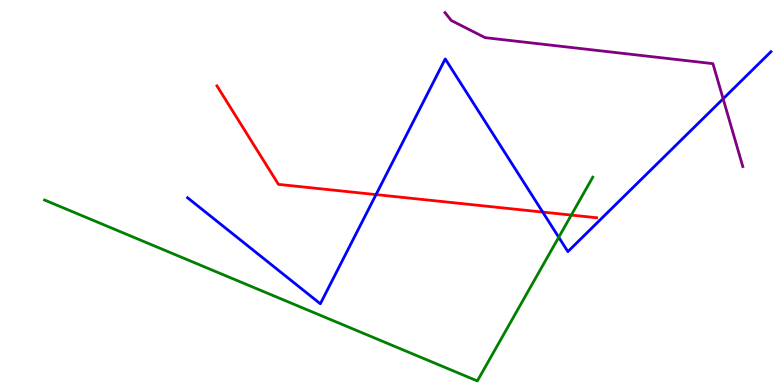[{'lines': ['blue', 'red'], 'intersections': [{'x': 4.85, 'y': 4.95}, {'x': 7.0, 'y': 4.49}]}, {'lines': ['green', 'red'], 'intersections': [{'x': 7.37, 'y': 4.41}]}, {'lines': ['purple', 'red'], 'intersections': []}, {'lines': ['blue', 'green'], 'intersections': [{'x': 7.21, 'y': 3.84}]}, {'lines': ['blue', 'purple'], 'intersections': [{'x': 9.33, 'y': 7.43}]}, {'lines': ['green', 'purple'], 'intersections': []}]